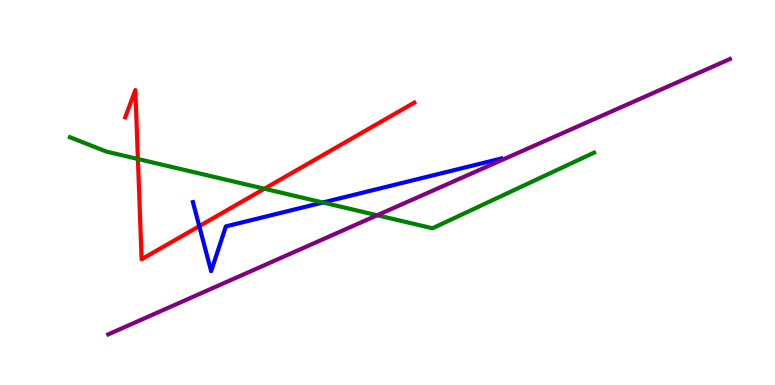[{'lines': ['blue', 'red'], 'intersections': [{'x': 2.57, 'y': 4.13}]}, {'lines': ['green', 'red'], 'intersections': [{'x': 1.78, 'y': 5.87}, {'x': 3.41, 'y': 5.1}]}, {'lines': ['purple', 'red'], 'intersections': []}, {'lines': ['blue', 'green'], 'intersections': [{'x': 4.17, 'y': 4.74}]}, {'lines': ['blue', 'purple'], 'intersections': []}, {'lines': ['green', 'purple'], 'intersections': [{'x': 4.87, 'y': 4.41}]}]